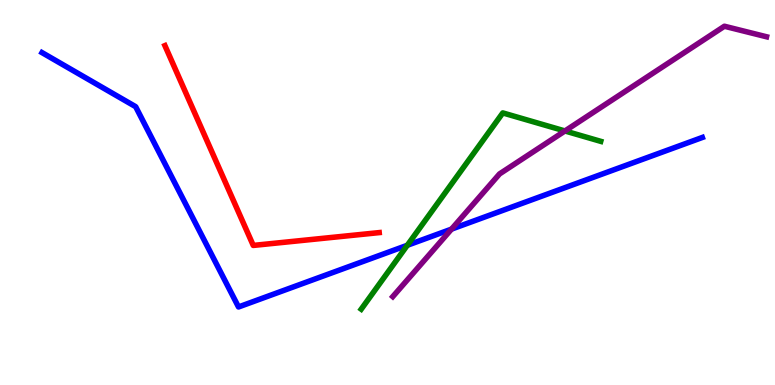[{'lines': ['blue', 'red'], 'intersections': []}, {'lines': ['green', 'red'], 'intersections': []}, {'lines': ['purple', 'red'], 'intersections': []}, {'lines': ['blue', 'green'], 'intersections': [{'x': 5.26, 'y': 3.63}]}, {'lines': ['blue', 'purple'], 'intersections': [{'x': 5.83, 'y': 4.05}]}, {'lines': ['green', 'purple'], 'intersections': [{'x': 7.29, 'y': 6.6}]}]